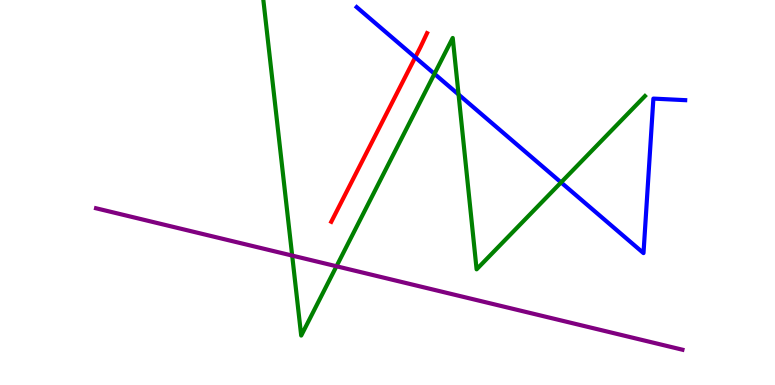[{'lines': ['blue', 'red'], 'intersections': [{'x': 5.36, 'y': 8.51}]}, {'lines': ['green', 'red'], 'intersections': []}, {'lines': ['purple', 'red'], 'intersections': []}, {'lines': ['blue', 'green'], 'intersections': [{'x': 5.61, 'y': 8.08}, {'x': 5.92, 'y': 7.55}, {'x': 7.24, 'y': 5.26}]}, {'lines': ['blue', 'purple'], 'intersections': []}, {'lines': ['green', 'purple'], 'intersections': [{'x': 3.77, 'y': 3.36}, {'x': 4.34, 'y': 3.08}]}]